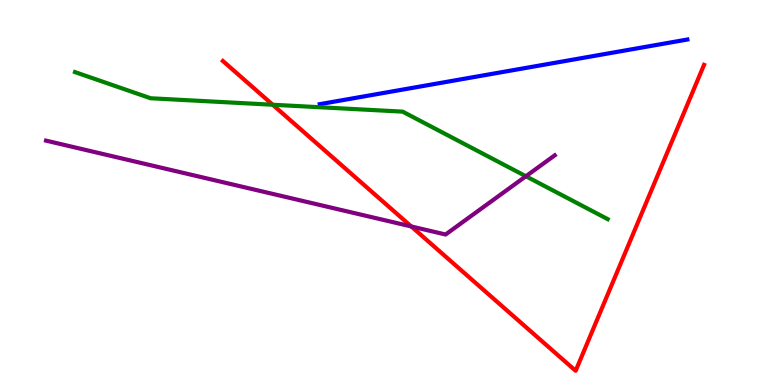[{'lines': ['blue', 'red'], 'intersections': []}, {'lines': ['green', 'red'], 'intersections': [{'x': 3.52, 'y': 7.28}]}, {'lines': ['purple', 'red'], 'intersections': [{'x': 5.31, 'y': 4.12}]}, {'lines': ['blue', 'green'], 'intersections': []}, {'lines': ['blue', 'purple'], 'intersections': []}, {'lines': ['green', 'purple'], 'intersections': [{'x': 6.79, 'y': 5.42}]}]